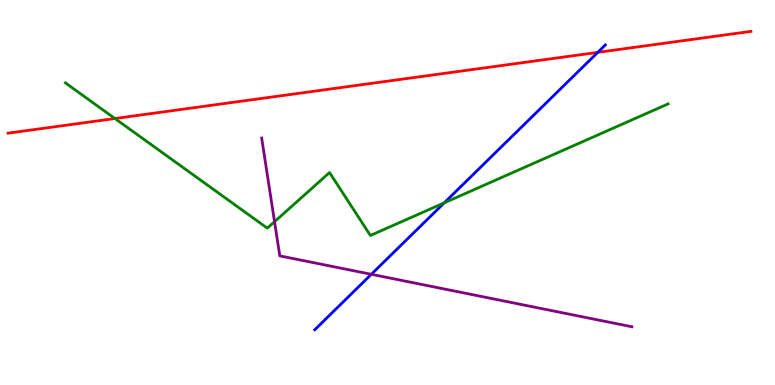[{'lines': ['blue', 'red'], 'intersections': [{'x': 7.71, 'y': 8.64}]}, {'lines': ['green', 'red'], 'intersections': [{'x': 1.48, 'y': 6.92}]}, {'lines': ['purple', 'red'], 'intersections': []}, {'lines': ['blue', 'green'], 'intersections': [{'x': 5.73, 'y': 4.73}]}, {'lines': ['blue', 'purple'], 'intersections': [{'x': 4.79, 'y': 2.88}]}, {'lines': ['green', 'purple'], 'intersections': [{'x': 3.54, 'y': 4.24}]}]